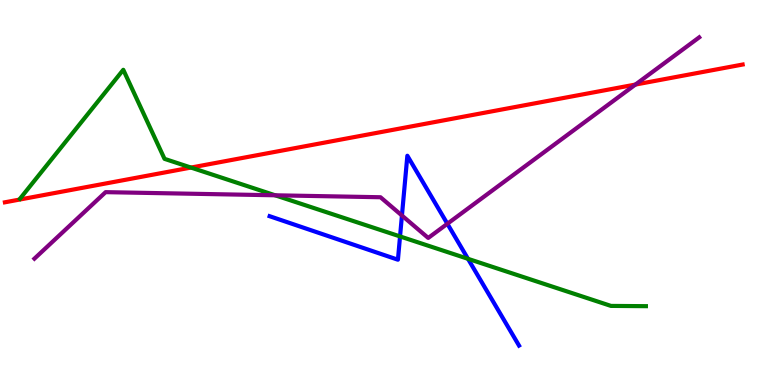[{'lines': ['blue', 'red'], 'intersections': []}, {'lines': ['green', 'red'], 'intersections': [{'x': 2.46, 'y': 5.65}]}, {'lines': ['purple', 'red'], 'intersections': [{'x': 8.2, 'y': 7.8}]}, {'lines': ['blue', 'green'], 'intersections': [{'x': 5.16, 'y': 3.86}, {'x': 6.04, 'y': 3.28}]}, {'lines': ['blue', 'purple'], 'intersections': [{'x': 5.19, 'y': 4.4}, {'x': 5.77, 'y': 4.19}]}, {'lines': ['green', 'purple'], 'intersections': [{'x': 3.55, 'y': 4.93}]}]